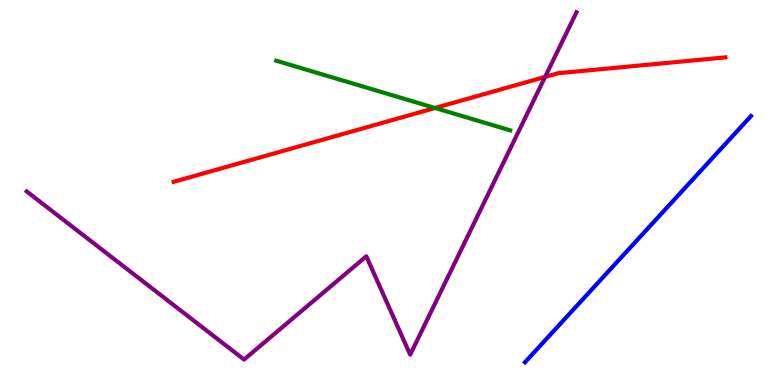[{'lines': ['blue', 'red'], 'intersections': []}, {'lines': ['green', 'red'], 'intersections': [{'x': 5.61, 'y': 7.2}]}, {'lines': ['purple', 'red'], 'intersections': [{'x': 7.03, 'y': 8.0}]}, {'lines': ['blue', 'green'], 'intersections': []}, {'lines': ['blue', 'purple'], 'intersections': []}, {'lines': ['green', 'purple'], 'intersections': []}]